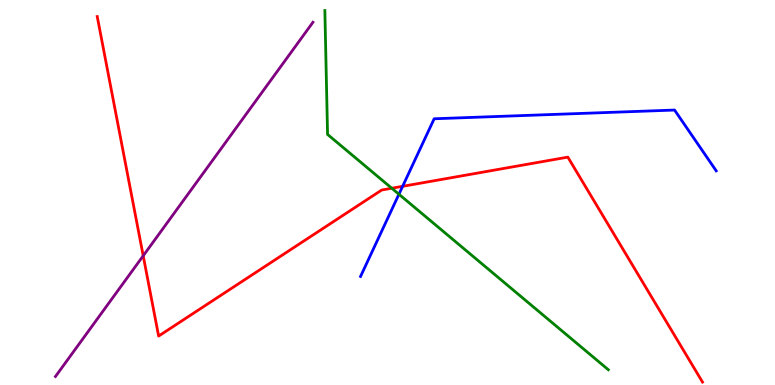[{'lines': ['blue', 'red'], 'intersections': [{'x': 5.2, 'y': 5.16}]}, {'lines': ['green', 'red'], 'intersections': [{'x': 5.06, 'y': 5.11}]}, {'lines': ['purple', 'red'], 'intersections': [{'x': 1.85, 'y': 3.36}]}, {'lines': ['blue', 'green'], 'intersections': [{'x': 5.15, 'y': 4.95}]}, {'lines': ['blue', 'purple'], 'intersections': []}, {'lines': ['green', 'purple'], 'intersections': []}]